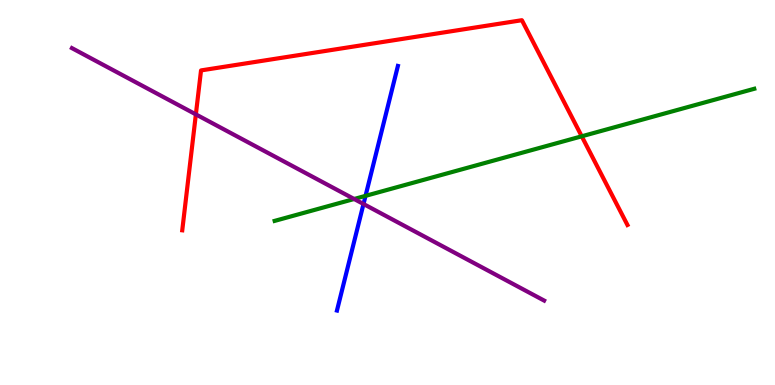[{'lines': ['blue', 'red'], 'intersections': []}, {'lines': ['green', 'red'], 'intersections': [{'x': 7.51, 'y': 6.46}]}, {'lines': ['purple', 'red'], 'intersections': [{'x': 2.53, 'y': 7.03}]}, {'lines': ['blue', 'green'], 'intersections': [{'x': 4.72, 'y': 4.91}]}, {'lines': ['blue', 'purple'], 'intersections': [{'x': 4.69, 'y': 4.7}]}, {'lines': ['green', 'purple'], 'intersections': [{'x': 4.57, 'y': 4.83}]}]